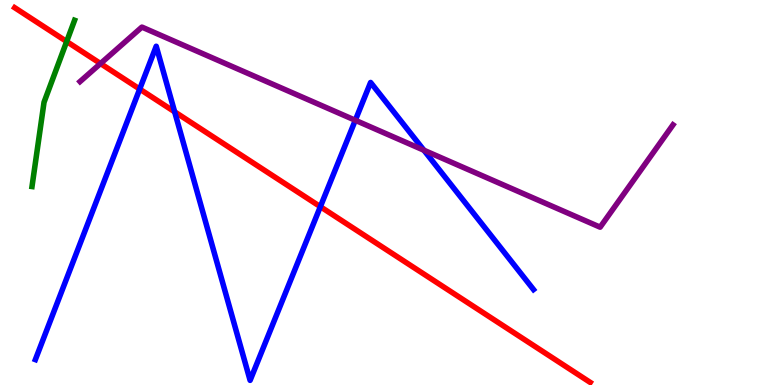[{'lines': ['blue', 'red'], 'intersections': [{'x': 1.8, 'y': 7.69}, {'x': 2.25, 'y': 7.1}, {'x': 4.13, 'y': 4.63}]}, {'lines': ['green', 'red'], 'intersections': [{'x': 0.86, 'y': 8.92}]}, {'lines': ['purple', 'red'], 'intersections': [{'x': 1.3, 'y': 8.35}]}, {'lines': ['blue', 'green'], 'intersections': []}, {'lines': ['blue', 'purple'], 'intersections': [{'x': 4.58, 'y': 6.88}, {'x': 5.47, 'y': 6.1}]}, {'lines': ['green', 'purple'], 'intersections': []}]